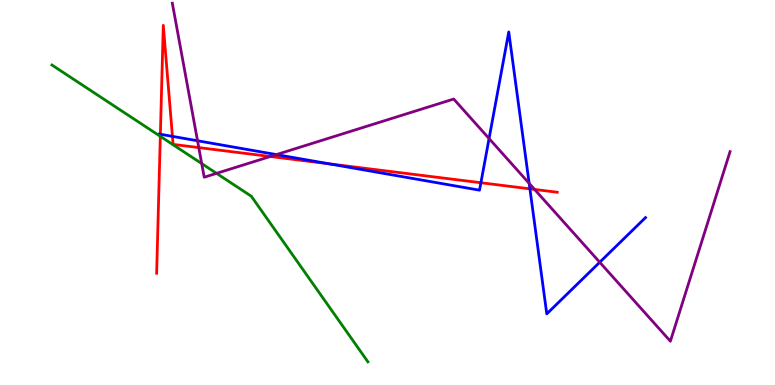[{'lines': ['blue', 'red'], 'intersections': [{'x': 2.07, 'y': 6.51}, {'x': 2.23, 'y': 6.46}, {'x': 4.25, 'y': 5.74}, {'x': 6.21, 'y': 5.25}, {'x': 6.84, 'y': 5.09}]}, {'lines': ['green', 'red'], 'intersections': [{'x': 2.07, 'y': 6.46}]}, {'lines': ['purple', 'red'], 'intersections': [{'x': 2.56, 'y': 6.17}, {'x': 3.49, 'y': 5.93}, {'x': 6.9, 'y': 5.08}]}, {'lines': ['blue', 'green'], 'intersections': []}, {'lines': ['blue', 'purple'], 'intersections': [{'x': 2.55, 'y': 6.34}, {'x': 3.57, 'y': 5.98}, {'x': 6.31, 'y': 6.4}, {'x': 6.83, 'y': 5.24}, {'x': 7.74, 'y': 3.19}]}, {'lines': ['green', 'purple'], 'intersections': [{'x': 2.6, 'y': 5.75}, {'x': 2.79, 'y': 5.5}]}]